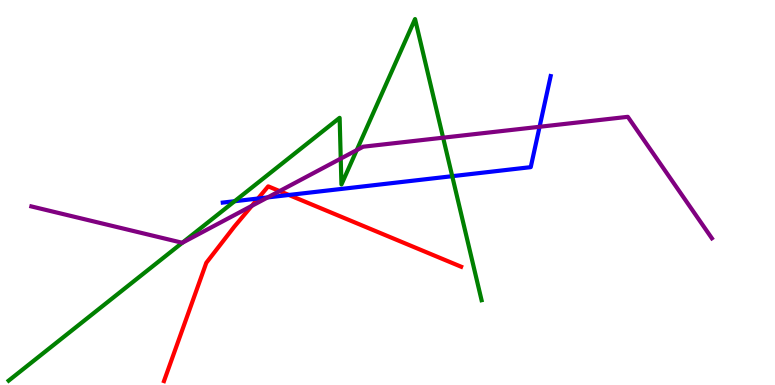[{'lines': ['blue', 'red'], 'intersections': [{'x': 3.33, 'y': 4.84}, {'x': 3.73, 'y': 4.94}]}, {'lines': ['green', 'red'], 'intersections': []}, {'lines': ['purple', 'red'], 'intersections': [{'x': 3.25, 'y': 4.65}, {'x': 3.61, 'y': 5.04}]}, {'lines': ['blue', 'green'], 'intersections': [{'x': 3.03, 'y': 4.77}, {'x': 5.84, 'y': 5.42}]}, {'lines': ['blue', 'purple'], 'intersections': [{'x': 3.45, 'y': 4.87}, {'x': 6.96, 'y': 6.71}]}, {'lines': ['green', 'purple'], 'intersections': [{'x': 2.35, 'y': 3.69}, {'x': 4.4, 'y': 5.88}, {'x': 4.6, 'y': 6.1}, {'x': 5.72, 'y': 6.42}]}]